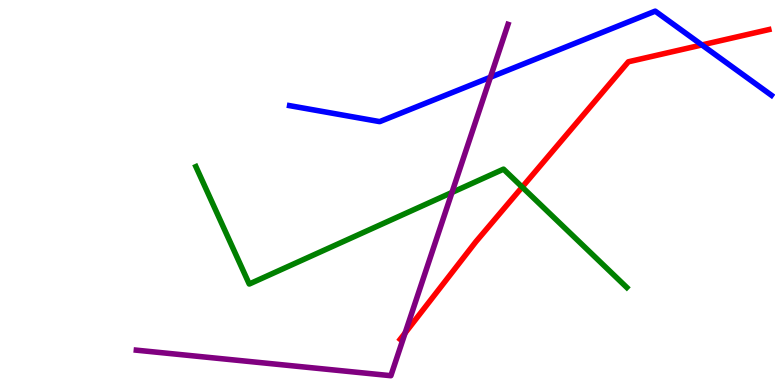[{'lines': ['blue', 'red'], 'intersections': [{'x': 9.06, 'y': 8.83}]}, {'lines': ['green', 'red'], 'intersections': [{'x': 6.74, 'y': 5.14}]}, {'lines': ['purple', 'red'], 'intersections': [{'x': 5.23, 'y': 1.35}]}, {'lines': ['blue', 'green'], 'intersections': []}, {'lines': ['blue', 'purple'], 'intersections': [{'x': 6.33, 'y': 7.99}]}, {'lines': ['green', 'purple'], 'intersections': [{'x': 5.83, 'y': 5.0}]}]